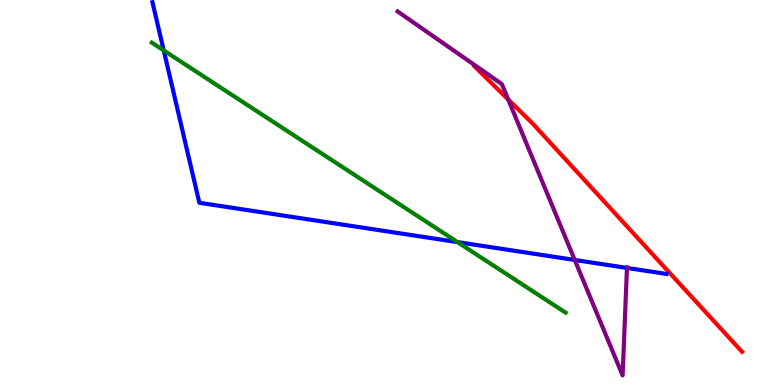[{'lines': ['blue', 'red'], 'intersections': []}, {'lines': ['green', 'red'], 'intersections': []}, {'lines': ['purple', 'red'], 'intersections': [{'x': 6.56, 'y': 7.42}]}, {'lines': ['blue', 'green'], 'intersections': [{'x': 2.11, 'y': 8.69}, {'x': 5.9, 'y': 3.71}]}, {'lines': ['blue', 'purple'], 'intersections': [{'x': 7.42, 'y': 3.25}, {'x': 8.09, 'y': 3.04}]}, {'lines': ['green', 'purple'], 'intersections': []}]